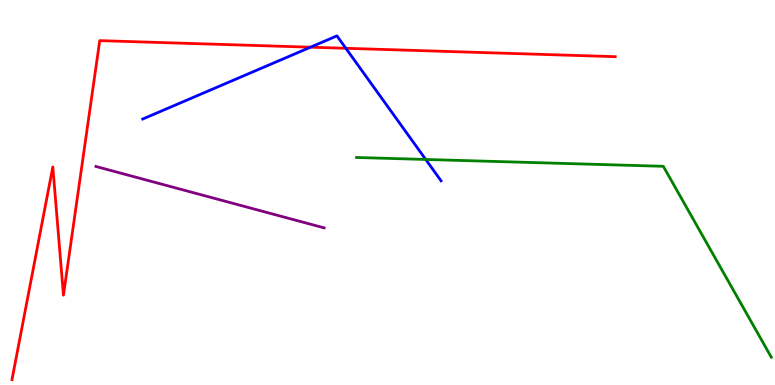[{'lines': ['blue', 'red'], 'intersections': [{'x': 4.01, 'y': 8.77}, {'x': 4.46, 'y': 8.75}]}, {'lines': ['green', 'red'], 'intersections': []}, {'lines': ['purple', 'red'], 'intersections': []}, {'lines': ['blue', 'green'], 'intersections': [{'x': 5.49, 'y': 5.86}]}, {'lines': ['blue', 'purple'], 'intersections': []}, {'lines': ['green', 'purple'], 'intersections': []}]